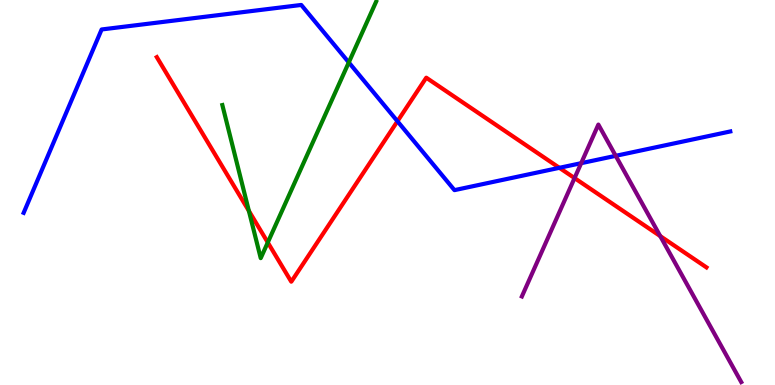[{'lines': ['blue', 'red'], 'intersections': [{'x': 5.13, 'y': 6.85}, {'x': 7.22, 'y': 5.64}]}, {'lines': ['green', 'red'], 'intersections': [{'x': 3.21, 'y': 4.52}, {'x': 3.46, 'y': 3.7}]}, {'lines': ['purple', 'red'], 'intersections': [{'x': 7.41, 'y': 5.37}, {'x': 8.52, 'y': 3.87}]}, {'lines': ['blue', 'green'], 'intersections': [{'x': 4.5, 'y': 8.38}]}, {'lines': ['blue', 'purple'], 'intersections': [{'x': 7.5, 'y': 5.76}, {'x': 7.94, 'y': 5.95}]}, {'lines': ['green', 'purple'], 'intersections': []}]